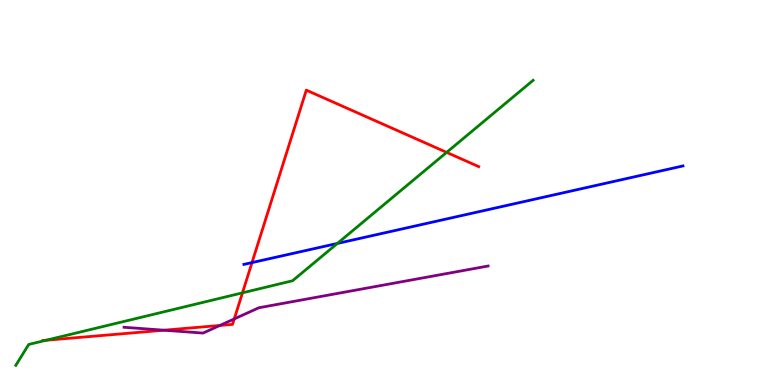[{'lines': ['blue', 'red'], 'intersections': [{'x': 3.25, 'y': 3.18}]}, {'lines': ['green', 'red'], 'intersections': [{'x': 0.595, 'y': 1.16}, {'x': 3.13, 'y': 2.39}, {'x': 5.76, 'y': 6.04}]}, {'lines': ['purple', 'red'], 'intersections': [{'x': 2.12, 'y': 1.42}, {'x': 2.84, 'y': 1.55}, {'x': 3.02, 'y': 1.72}]}, {'lines': ['blue', 'green'], 'intersections': [{'x': 4.35, 'y': 3.68}]}, {'lines': ['blue', 'purple'], 'intersections': []}, {'lines': ['green', 'purple'], 'intersections': []}]